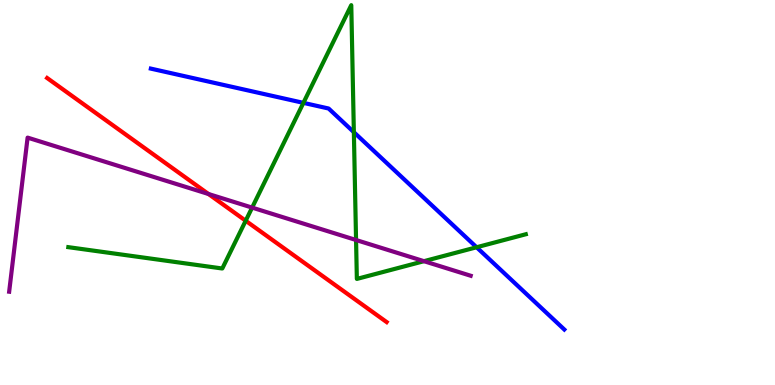[{'lines': ['blue', 'red'], 'intersections': []}, {'lines': ['green', 'red'], 'intersections': [{'x': 3.17, 'y': 4.27}]}, {'lines': ['purple', 'red'], 'intersections': [{'x': 2.69, 'y': 4.96}]}, {'lines': ['blue', 'green'], 'intersections': [{'x': 3.92, 'y': 7.33}, {'x': 4.57, 'y': 6.57}, {'x': 6.15, 'y': 3.58}]}, {'lines': ['blue', 'purple'], 'intersections': []}, {'lines': ['green', 'purple'], 'intersections': [{'x': 3.25, 'y': 4.61}, {'x': 4.59, 'y': 3.77}, {'x': 5.47, 'y': 3.22}]}]